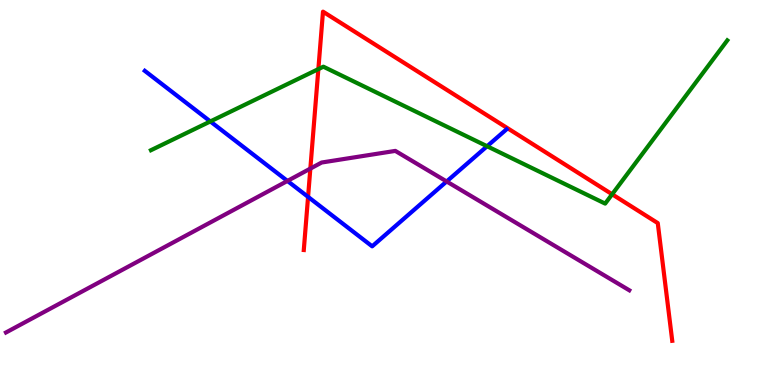[{'lines': ['blue', 'red'], 'intersections': [{'x': 3.98, 'y': 4.89}]}, {'lines': ['green', 'red'], 'intersections': [{'x': 4.11, 'y': 8.2}, {'x': 7.9, 'y': 4.95}]}, {'lines': ['purple', 'red'], 'intersections': [{'x': 4.0, 'y': 5.62}]}, {'lines': ['blue', 'green'], 'intersections': [{'x': 2.71, 'y': 6.85}, {'x': 6.29, 'y': 6.2}]}, {'lines': ['blue', 'purple'], 'intersections': [{'x': 3.71, 'y': 5.3}, {'x': 5.76, 'y': 5.29}]}, {'lines': ['green', 'purple'], 'intersections': []}]